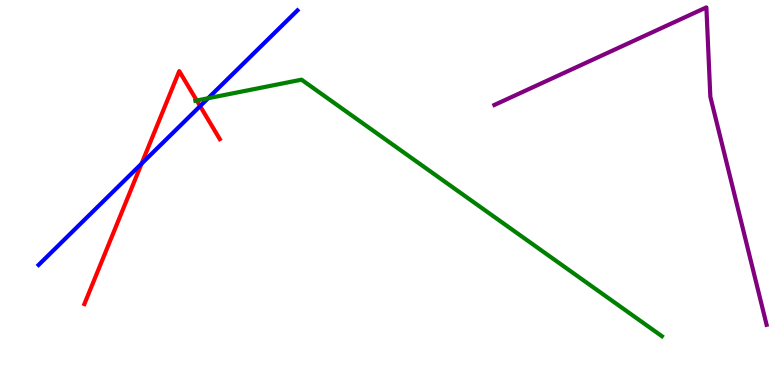[{'lines': ['blue', 'red'], 'intersections': [{'x': 1.83, 'y': 5.75}, {'x': 2.58, 'y': 7.24}]}, {'lines': ['green', 'red'], 'intersections': [{'x': 2.54, 'y': 7.39}]}, {'lines': ['purple', 'red'], 'intersections': []}, {'lines': ['blue', 'green'], 'intersections': [{'x': 2.69, 'y': 7.45}]}, {'lines': ['blue', 'purple'], 'intersections': []}, {'lines': ['green', 'purple'], 'intersections': []}]